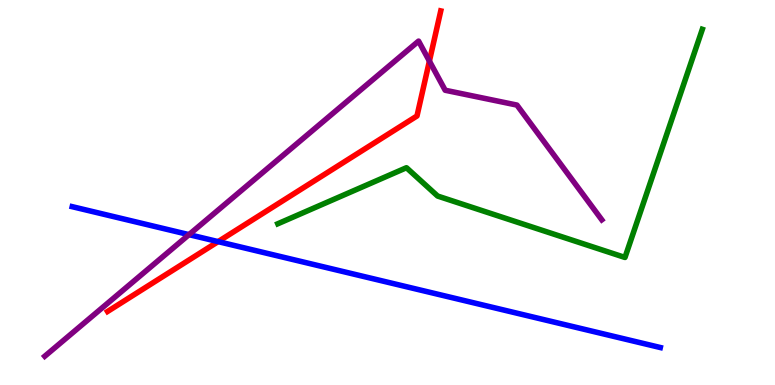[{'lines': ['blue', 'red'], 'intersections': [{'x': 2.81, 'y': 3.72}]}, {'lines': ['green', 'red'], 'intersections': []}, {'lines': ['purple', 'red'], 'intersections': [{'x': 5.54, 'y': 8.41}]}, {'lines': ['blue', 'green'], 'intersections': []}, {'lines': ['blue', 'purple'], 'intersections': [{'x': 2.44, 'y': 3.91}]}, {'lines': ['green', 'purple'], 'intersections': []}]